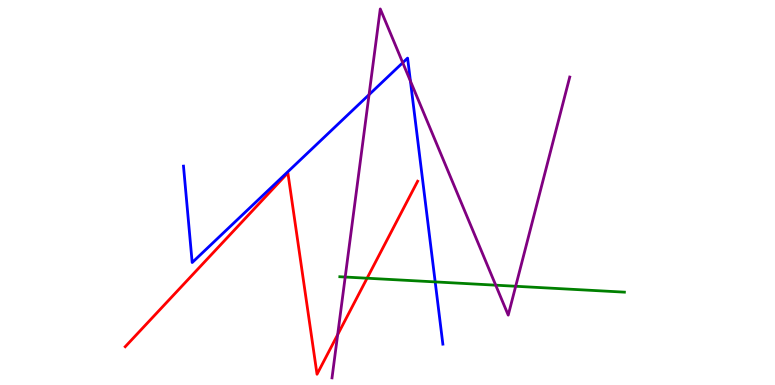[{'lines': ['blue', 'red'], 'intersections': []}, {'lines': ['green', 'red'], 'intersections': [{'x': 4.74, 'y': 2.77}]}, {'lines': ['purple', 'red'], 'intersections': [{'x': 4.36, 'y': 1.31}]}, {'lines': ['blue', 'green'], 'intersections': [{'x': 5.62, 'y': 2.68}]}, {'lines': ['blue', 'purple'], 'intersections': [{'x': 4.76, 'y': 7.54}, {'x': 5.2, 'y': 8.37}, {'x': 5.3, 'y': 7.89}]}, {'lines': ['green', 'purple'], 'intersections': [{'x': 4.45, 'y': 2.8}, {'x': 6.4, 'y': 2.59}, {'x': 6.65, 'y': 2.56}]}]